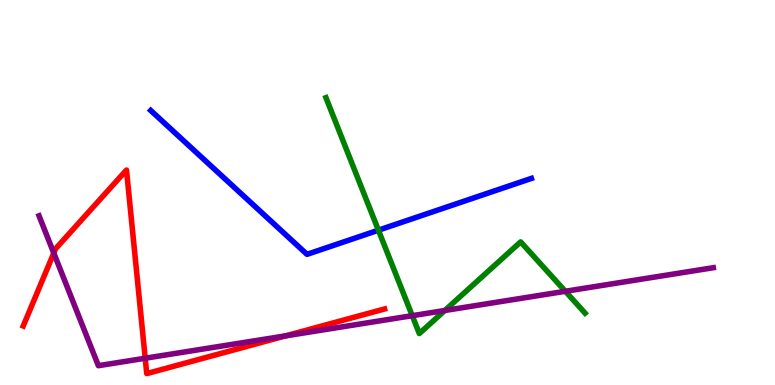[{'lines': ['blue', 'red'], 'intersections': []}, {'lines': ['green', 'red'], 'intersections': []}, {'lines': ['purple', 'red'], 'intersections': [{'x': 0.694, 'y': 3.43}, {'x': 1.87, 'y': 0.695}, {'x': 3.68, 'y': 1.28}]}, {'lines': ['blue', 'green'], 'intersections': [{'x': 4.88, 'y': 4.02}]}, {'lines': ['blue', 'purple'], 'intersections': []}, {'lines': ['green', 'purple'], 'intersections': [{'x': 5.32, 'y': 1.8}, {'x': 5.74, 'y': 1.94}, {'x': 7.29, 'y': 2.43}]}]